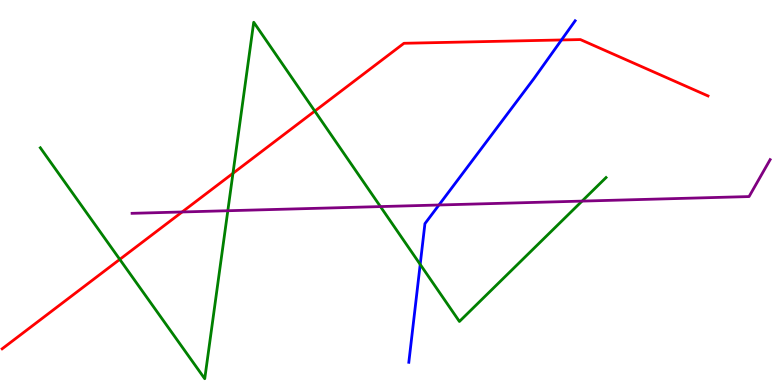[{'lines': ['blue', 'red'], 'intersections': [{'x': 7.24, 'y': 8.96}]}, {'lines': ['green', 'red'], 'intersections': [{'x': 1.55, 'y': 3.26}, {'x': 3.01, 'y': 5.5}, {'x': 4.06, 'y': 7.11}]}, {'lines': ['purple', 'red'], 'intersections': [{'x': 2.35, 'y': 4.49}]}, {'lines': ['blue', 'green'], 'intersections': [{'x': 5.42, 'y': 3.13}]}, {'lines': ['blue', 'purple'], 'intersections': [{'x': 5.66, 'y': 4.68}]}, {'lines': ['green', 'purple'], 'intersections': [{'x': 2.94, 'y': 4.53}, {'x': 4.91, 'y': 4.63}, {'x': 7.51, 'y': 4.78}]}]